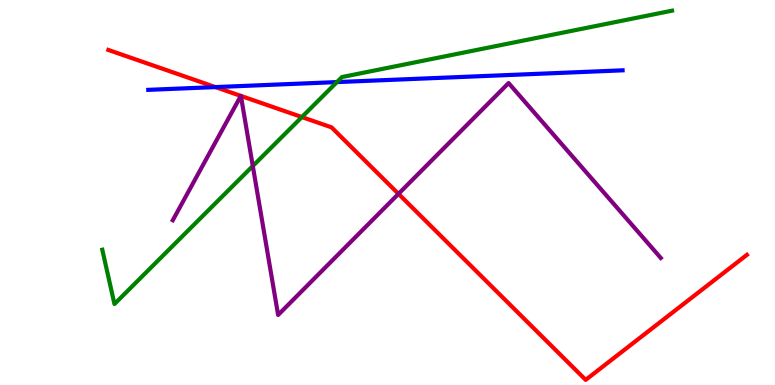[{'lines': ['blue', 'red'], 'intersections': [{'x': 2.78, 'y': 7.74}]}, {'lines': ['green', 'red'], 'intersections': [{'x': 3.9, 'y': 6.96}]}, {'lines': ['purple', 'red'], 'intersections': [{'x': 3.11, 'y': 7.51}, {'x': 3.11, 'y': 7.51}, {'x': 5.14, 'y': 4.96}]}, {'lines': ['blue', 'green'], 'intersections': [{'x': 4.35, 'y': 7.87}]}, {'lines': ['blue', 'purple'], 'intersections': []}, {'lines': ['green', 'purple'], 'intersections': [{'x': 3.26, 'y': 5.69}]}]